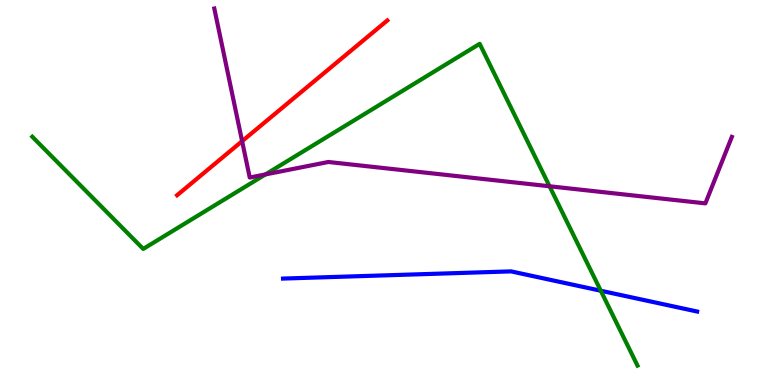[{'lines': ['blue', 'red'], 'intersections': []}, {'lines': ['green', 'red'], 'intersections': []}, {'lines': ['purple', 'red'], 'intersections': [{'x': 3.12, 'y': 6.33}]}, {'lines': ['blue', 'green'], 'intersections': [{'x': 7.75, 'y': 2.45}]}, {'lines': ['blue', 'purple'], 'intersections': []}, {'lines': ['green', 'purple'], 'intersections': [{'x': 3.42, 'y': 5.47}, {'x': 7.09, 'y': 5.16}]}]